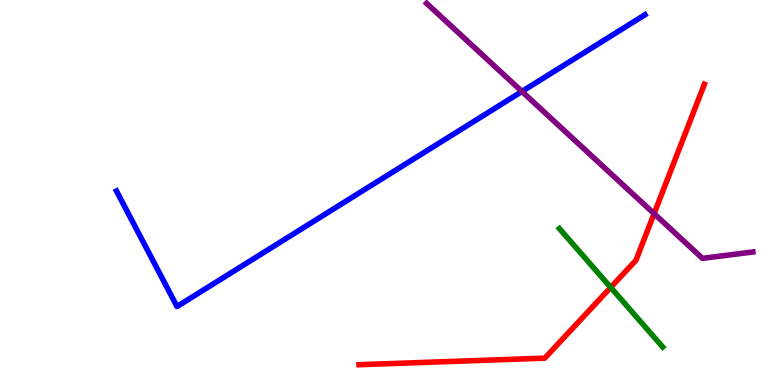[{'lines': ['blue', 'red'], 'intersections': []}, {'lines': ['green', 'red'], 'intersections': [{'x': 7.88, 'y': 2.54}]}, {'lines': ['purple', 'red'], 'intersections': [{'x': 8.44, 'y': 4.45}]}, {'lines': ['blue', 'green'], 'intersections': []}, {'lines': ['blue', 'purple'], 'intersections': [{'x': 6.73, 'y': 7.62}]}, {'lines': ['green', 'purple'], 'intersections': []}]